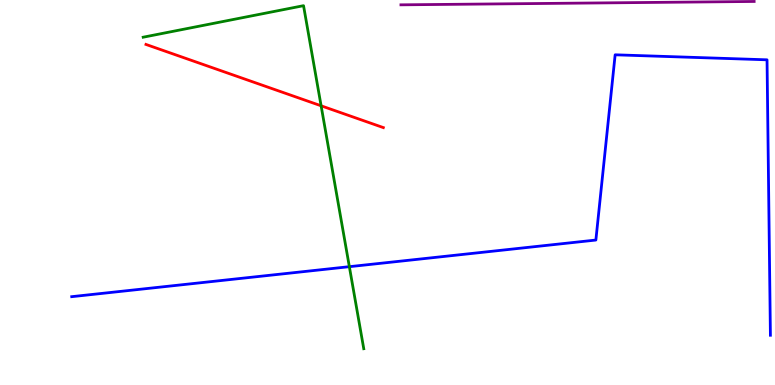[{'lines': ['blue', 'red'], 'intersections': []}, {'lines': ['green', 'red'], 'intersections': [{'x': 4.14, 'y': 7.25}]}, {'lines': ['purple', 'red'], 'intersections': []}, {'lines': ['blue', 'green'], 'intersections': [{'x': 4.51, 'y': 3.07}]}, {'lines': ['blue', 'purple'], 'intersections': []}, {'lines': ['green', 'purple'], 'intersections': []}]